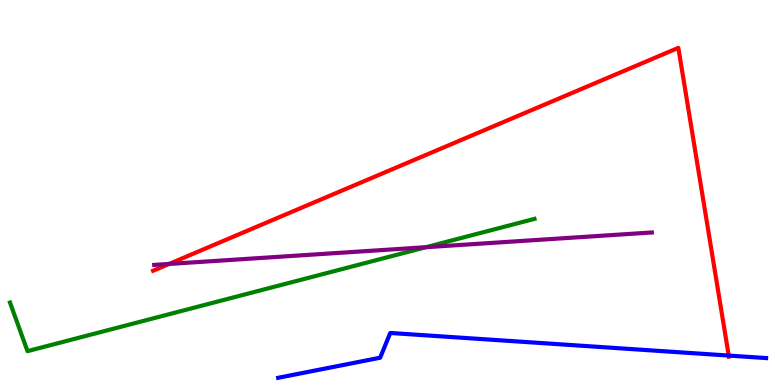[{'lines': ['blue', 'red'], 'intersections': [{'x': 9.4, 'y': 0.764}]}, {'lines': ['green', 'red'], 'intersections': []}, {'lines': ['purple', 'red'], 'intersections': [{'x': 2.18, 'y': 3.14}]}, {'lines': ['blue', 'green'], 'intersections': []}, {'lines': ['blue', 'purple'], 'intersections': []}, {'lines': ['green', 'purple'], 'intersections': [{'x': 5.5, 'y': 3.58}]}]